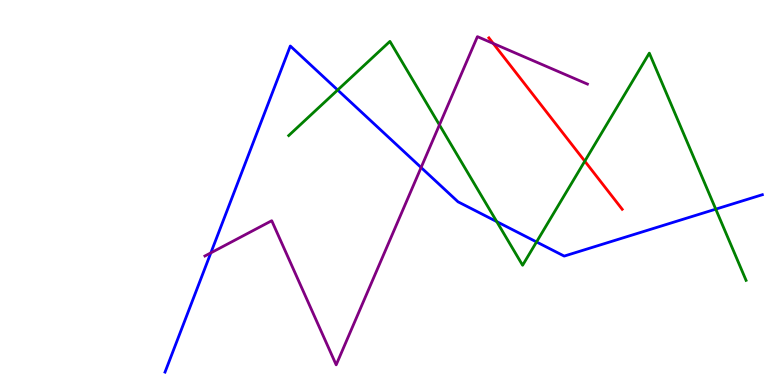[{'lines': ['blue', 'red'], 'intersections': []}, {'lines': ['green', 'red'], 'intersections': [{'x': 7.55, 'y': 5.81}]}, {'lines': ['purple', 'red'], 'intersections': [{'x': 6.36, 'y': 8.87}]}, {'lines': ['blue', 'green'], 'intersections': [{'x': 4.36, 'y': 7.66}, {'x': 6.41, 'y': 4.24}, {'x': 6.92, 'y': 3.72}, {'x': 9.24, 'y': 4.57}]}, {'lines': ['blue', 'purple'], 'intersections': [{'x': 2.72, 'y': 3.43}, {'x': 5.43, 'y': 5.65}]}, {'lines': ['green', 'purple'], 'intersections': [{'x': 5.67, 'y': 6.76}]}]